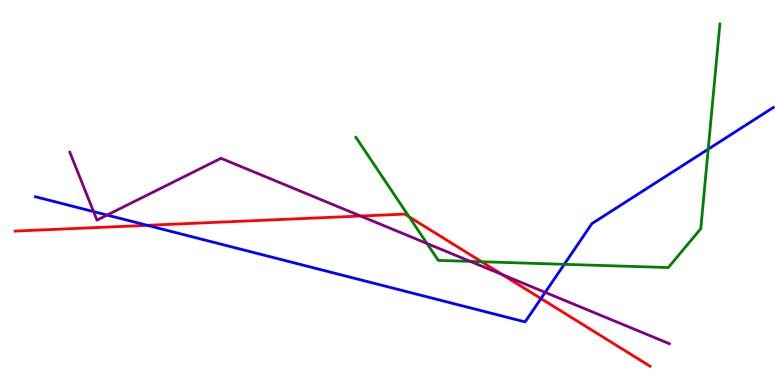[{'lines': ['blue', 'red'], 'intersections': [{'x': 1.9, 'y': 4.15}, {'x': 6.98, 'y': 2.24}]}, {'lines': ['green', 'red'], 'intersections': [{'x': 5.28, 'y': 4.37}, {'x': 6.21, 'y': 3.2}]}, {'lines': ['purple', 'red'], 'intersections': [{'x': 4.65, 'y': 4.39}, {'x': 6.48, 'y': 2.87}]}, {'lines': ['blue', 'green'], 'intersections': [{'x': 7.28, 'y': 3.13}, {'x': 9.14, 'y': 6.13}]}, {'lines': ['blue', 'purple'], 'intersections': [{'x': 1.21, 'y': 4.5}, {'x': 1.38, 'y': 4.41}, {'x': 7.03, 'y': 2.41}]}, {'lines': ['green', 'purple'], 'intersections': [{'x': 5.51, 'y': 3.68}, {'x': 6.07, 'y': 3.21}]}]